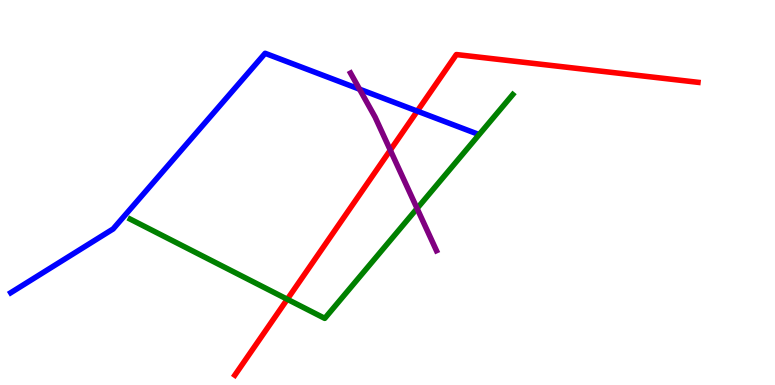[{'lines': ['blue', 'red'], 'intersections': [{'x': 5.38, 'y': 7.11}]}, {'lines': ['green', 'red'], 'intersections': [{'x': 3.71, 'y': 2.23}]}, {'lines': ['purple', 'red'], 'intersections': [{'x': 5.04, 'y': 6.1}]}, {'lines': ['blue', 'green'], 'intersections': []}, {'lines': ['blue', 'purple'], 'intersections': [{'x': 4.64, 'y': 7.68}]}, {'lines': ['green', 'purple'], 'intersections': [{'x': 5.38, 'y': 4.59}]}]